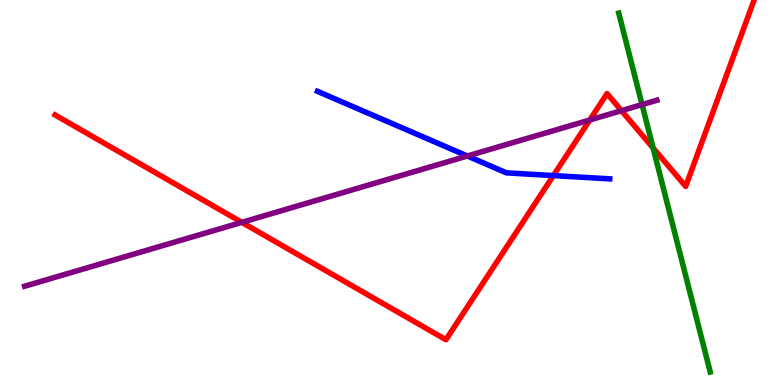[{'lines': ['blue', 'red'], 'intersections': [{'x': 7.14, 'y': 5.44}]}, {'lines': ['green', 'red'], 'intersections': [{'x': 8.43, 'y': 6.16}]}, {'lines': ['purple', 'red'], 'intersections': [{'x': 3.12, 'y': 4.22}, {'x': 7.61, 'y': 6.88}, {'x': 8.02, 'y': 7.13}]}, {'lines': ['blue', 'green'], 'intersections': []}, {'lines': ['blue', 'purple'], 'intersections': [{'x': 6.03, 'y': 5.95}]}, {'lines': ['green', 'purple'], 'intersections': [{'x': 8.28, 'y': 7.28}]}]